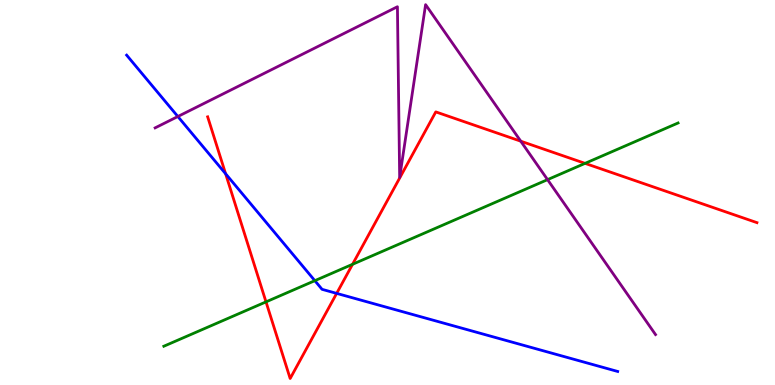[{'lines': ['blue', 'red'], 'intersections': [{'x': 2.91, 'y': 5.49}, {'x': 4.34, 'y': 2.38}]}, {'lines': ['green', 'red'], 'intersections': [{'x': 3.43, 'y': 2.16}, {'x': 4.55, 'y': 3.13}, {'x': 7.55, 'y': 5.76}]}, {'lines': ['purple', 'red'], 'intersections': [{'x': 6.72, 'y': 6.33}]}, {'lines': ['blue', 'green'], 'intersections': [{'x': 4.06, 'y': 2.71}]}, {'lines': ['blue', 'purple'], 'intersections': [{'x': 2.29, 'y': 6.97}]}, {'lines': ['green', 'purple'], 'intersections': [{'x': 7.07, 'y': 5.33}]}]